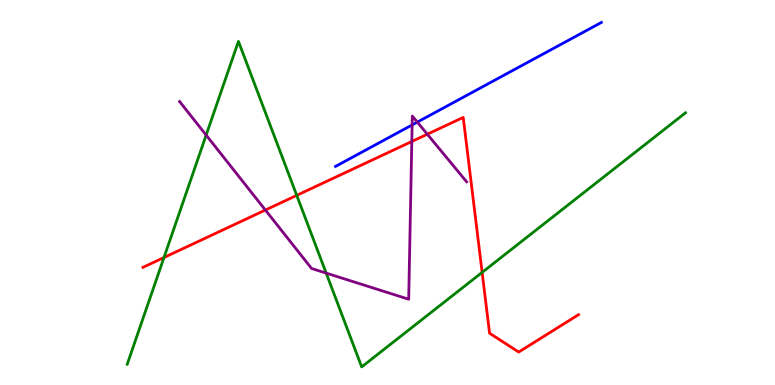[{'lines': ['blue', 'red'], 'intersections': []}, {'lines': ['green', 'red'], 'intersections': [{'x': 2.12, 'y': 3.31}, {'x': 3.83, 'y': 4.93}, {'x': 6.22, 'y': 2.93}]}, {'lines': ['purple', 'red'], 'intersections': [{'x': 3.42, 'y': 4.54}, {'x': 5.31, 'y': 6.32}, {'x': 5.51, 'y': 6.51}]}, {'lines': ['blue', 'green'], 'intersections': []}, {'lines': ['blue', 'purple'], 'intersections': [{'x': 5.32, 'y': 6.75}, {'x': 5.38, 'y': 6.83}]}, {'lines': ['green', 'purple'], 'intersections': [{'x': 2.66, 'y': 6.49}, {'x': 4.21, 'y': 2.91}]}]